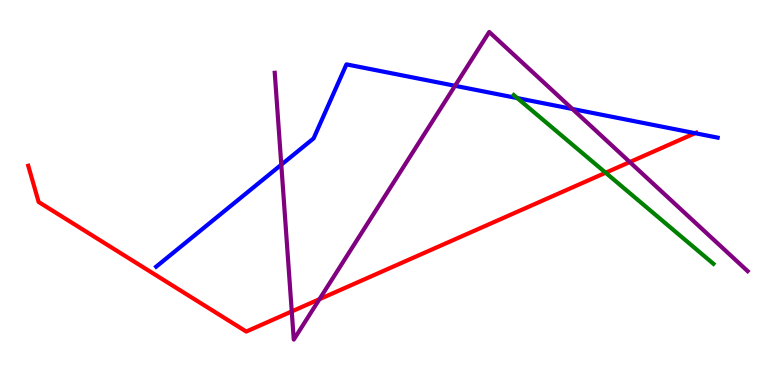[{'lines': ['blue', 'red'], 'intersections': [{'x': 8.97, 'y': 6.54}]}, {'lines': ['green', 'red'], 'intersections': [{'x': 7.81, 'y': 5.51}]}, {'lines': ['purple', 'red'], 'intersections': [{'x': 3.76, 'y': 1.91}, {'x': 4.12, 'y': 2.23}, {'x': 8.13, 'y': 5.79}]}, {'lines': ['blue', 'green'], 'intersections': [{'x': 6.67, 'y': 7.45}]}, {'lines': ['blue', 'purple'], 'intersections': [{'x': 3.63, 'y': 5.72}, {'x': 5.87, 'y': 7.77}, {'x': 7.39, 'y': 7.17}]}, {'lines': ['green', 'purple'], 'intersections': []}]